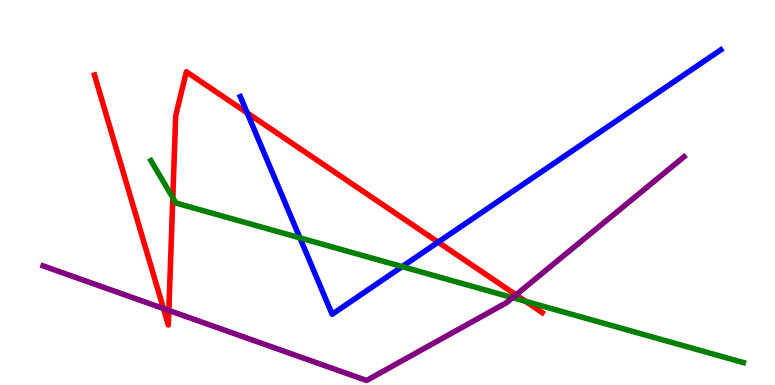[{'lines': ['blue', 'red'], 'intersections': [{'x': 3.19, 'y': 7.07}, {'x': 5.65, 'y': 3.71}]}, {'lines': ['green', 'red'], 'intersections': [{'x': 2.23, 'y': 4.86}, {'x': 6.78, 'y': 2.17}]}, {'lines': ['purple', 'red'], 'intersections': [{'x': 2.11, 'y': 1.99}, {'x': 2.18, 'y': 1.94}, {'x': 6.66, 'y': 2.34}]}, {'lines': ['blue', 'green'], 'intersections': [{'x': 3.87, 'y': 3.82}, {'x': 5.19, 'y': 3.07}]}, {'lines': ['blue', 'purple'], 'intersections': []}, {'lines': ['green', 'purple'], 'intersections': [{'x': 6.61, 'y': 2.27}]}]